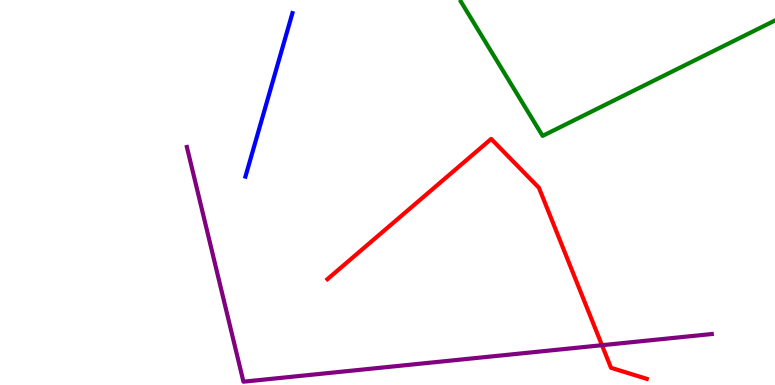[{'lines': ['blue', 'red'], 'intersections': []}, {'lines': ['green', 'red'], 'intersections': []}, {'lines': ['purple', 'red'], 'intersections': [{'x': 7.77, 'y': 1.03}]}, {'lines': ['blue', 'green'], 'intersections': []}, {'lines': ['blue', 'purple'], 'intersections': []}, {'lines': ['green', 'purple'], 'intersections': []}]